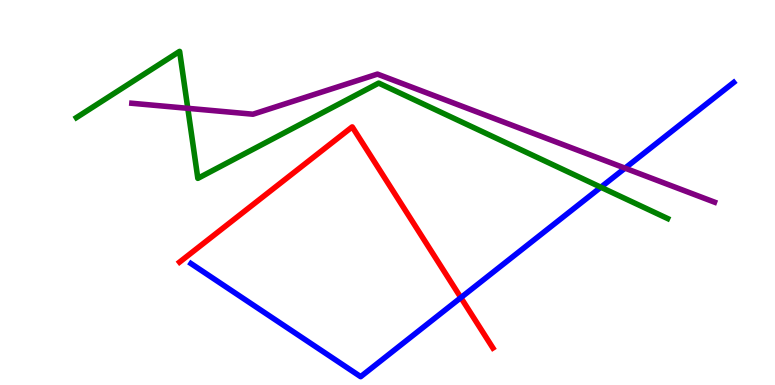[{'lines': ['blue', 'red'], 'intersections': [{'x': 5.95, 'y': 2.27}]}, {'lines': ['green', 'red'], 'intersections': []}, {'lines': ['purple', 'red'], 'intersections': []}, {'lines': ['blue', 'green'], 'intersections': [{'x': 7.75, 'y': 5.14}]}, {'lines': ['blue', 'purple'], 'intersections': [{'x': 8.06, 'y': 5.63}]}, {'lines': ['green', 'purple'], 'intersections': [{'x': 2.42, 'y': 7.19}]}]